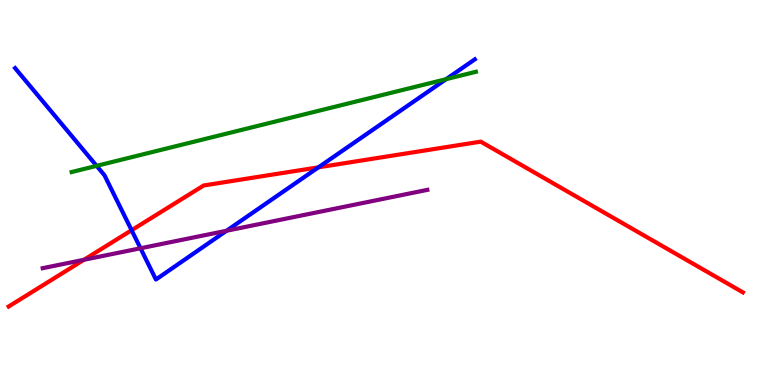[{'lines': ['blue', 'red'], 'intersections': [{'x': 1.7, 'y': 4.02}, {'x': 4.11, 'y': 5.65}]}, {'lines': ['green', 'red'], 'intersections': []}, {'lines': ['purple', 'red'], 'intersections': [{'x': 1.08, 'y': 3.25}]}, {'lines': ['blue', 'green'], 'intersections': [{'x': 1.25, 'y': 5.69}, {'x': 5.76, 'y': 7.94}]}, {'lines': ['blue', 'purple'], 'intersections': [{'x': 1.81, 'y': 3.55}, {'x': 2.92, 'y': 4.01}]}, {'lines': ['green', 'purple'], 'intersections': []}]